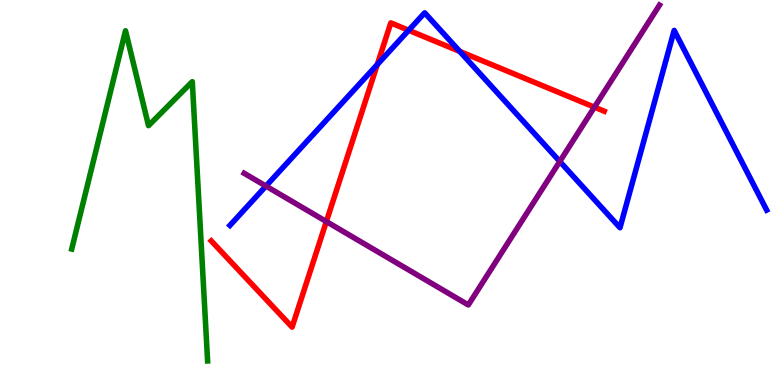[{'lines': ['blue', 'red'], 'intersections': [{'x': 4.87, 'y': 8.32}, {'x': 5.27, 'y': 9.21}, {'x': 5.93, 'y': 8.66}]}, {'lines': ['green', 'red'], 'intersections': []}, {'lines': ['purple', 'red'], 'intersections': [{'x': 4.21, 'y': 4.25}, {'x': 7.67, 'y': 7.22}]}, {'lines': ['blue', 'green'], 'intersections': []}, {'lines': ['blue', 'purple'], 'intersections': [{'x': 3.43, 'y': 5.17}, {'x': 7.22, 'y': 5.81}]}, {'lines': ['green', 'purple'], 'intersections': []}]